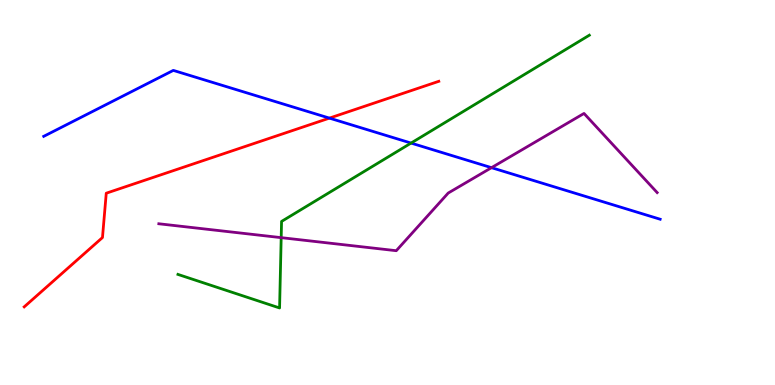[{'lines': ['blue', 'red'], 'intersections': [{'x': 4.25, 'y': 6.93}]}, {'lines': ['green', 'red'], 'intersections': []}, {'lines': ['purple', 'red'], 'intersections': []}, {'lines': ['blue', 'green'], 'intersections': [{'x': 5.3, 'y': 6.28}]}, {'lines': ['blue', 'purple'], 'intersections': [{'x': 6.34, 'y': 5.64}]}, {'lines': ['green', 'purple'], 'intersections': [{'x': 3.63, 'y': 3.83}]}]